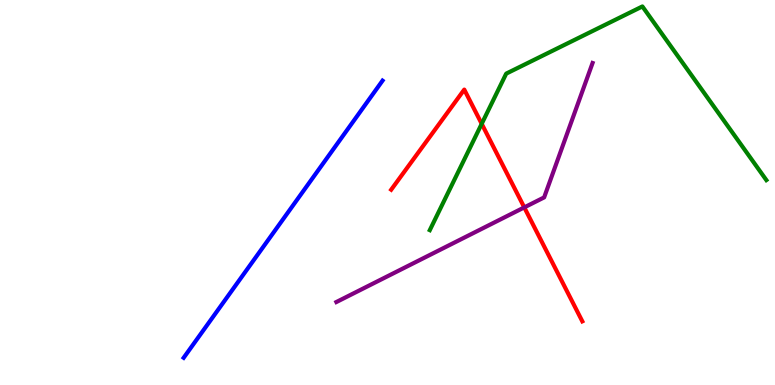[{'lines': ['blue', 'red'], 'intersections': []}, {'lines': ['green', 'red'], 'intersections': [{'x': 6.22, 'y': 6.78}]}, {'lines': ['purple', 'red'], 'intersections': [{'x': 6.76, 'y': 4.61}]}, {'lines': ['blue', 'green'], 'intersections': []}, {'lines': ['blue', 'purple'], 'intersections': []}, {'lines': ['green', 'purple'], 'intersections': []}]